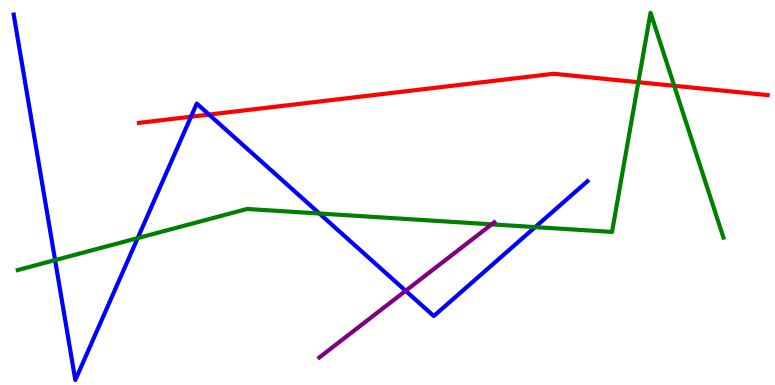[{'lines': ['blue', 'red'], 'intersections': [{'x': 2.46, 'y': 6.97}, {'x': 2.7, 'y': 7.02}]}, {'lines': ['green', 'red'], 'intersections': [{'x': 8.24, 'y': 7.86}, {'x': 8.7, 'y': 7.77}]}, {'lines': ['purple', 'red'], 'intersections': []}, {'lines': ['blue', 'green'], 'intersections': [{'x': 0.711, 'y': 3.24}, {'x': 1.78, 'y': 3.82}, {'x': 4.12, 'y': 4.45}, {'x': 6.91, 'y': 4.1}]}, {'lines': ['blue', 'purple'], 'intersections': [{'x': 5.23, 'y': 2.45}]}, {'lines': ['green', 'purple'], 'intersections': [{'x': 6.34, 'y': 4.17}]}]